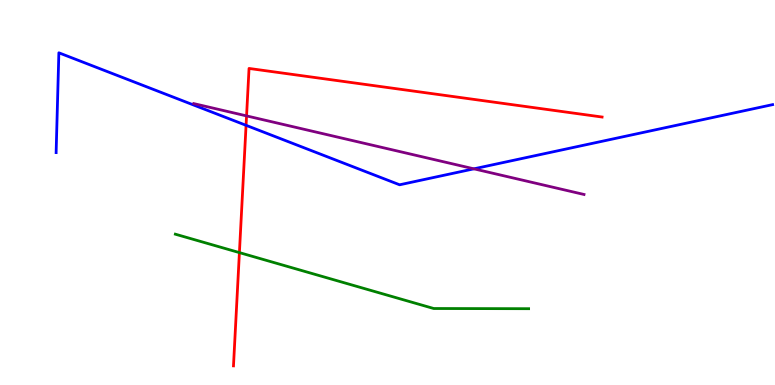[{'lines': ['blue', 'red'], 'intersections': [{'x': 3.18, 'y': 6.75}]}, {'lines': ['green', 'red'], 'intersections': [{'x': 3.09, 'y': 3.44}]}, {'lines': ['purple', 'red'], 'intersections': [{'x': 3.18, 'y': 6.99}]}, {'lines': ['blue', 'green'], 'intersections': []}, {'lines': ['blue', 'purple'], 'intersections': [{'x': 6.11, 'y': 5.61}]}, {'lines': ['green', 'purple'], 'intersections': []}]